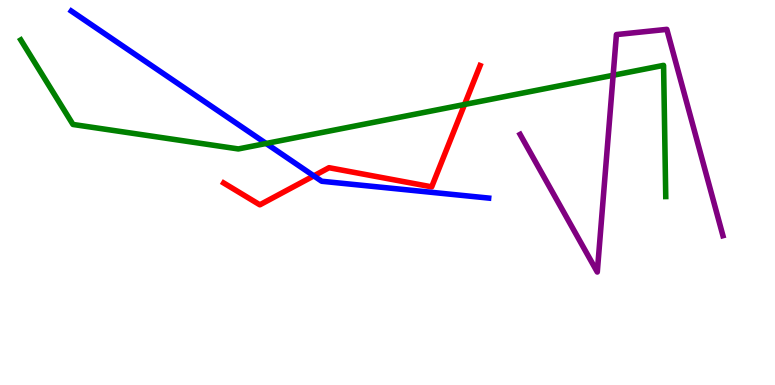[{'lines': ['blue', 'red'], 'intersections': [{'x': 4.05, 'y': 5.43}]}, {'lines': ['green', 'red'], 'intersections': [{'x': 5.99, 'y': 7.29}]}, {'lines': ['purple', 'red'], 'intersections': []}, {'lines': ['blue', 'green'], 'intersections': [{'x': 3.43, 'y': 6.27}]}, {'lines': ['blue', 'purple'], 'intersections': []}, {'lines': ['green', 'purple'], 'intersections': [{'x': 7.91, 'y': 8.04}]}]